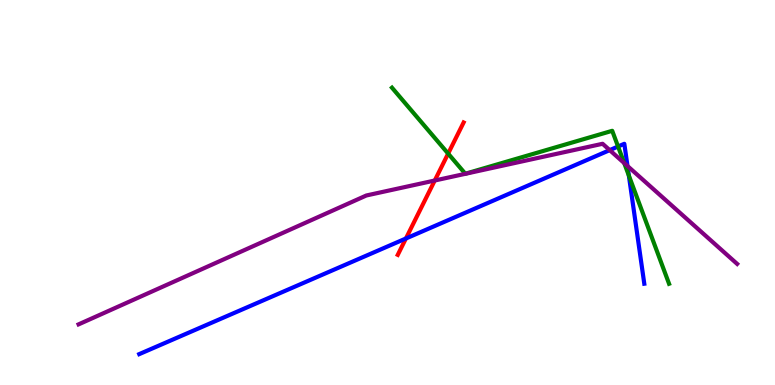[{'lines': ['blue', 'red'], 'intersections': [{'x': 5.24, 'y': 3.81}]}, {'lines': ['green', 'red'], 'intersections': [{'x': 5.78, 'y': 6.01}]}, {'lines': ['purple', 'red'], 'intersections': [{'x': 5.61, 'y': 5.31}]}, {'lines': ['blue', 'green'], 'intersections': [{'x': 7.97, 'y': 6.19}, {'x': 8.11, 'y': 5.44}]}, {'lines': ['blue', 'purple'], 'intersections': [{'x': 7.87, 'y': 6.1}, {'x': 8.1, 'y': 5.69}]}, {'lines': ['green', 'purple'], 'intersections': [{'x': 8.05, 'y': 5.76}]}]